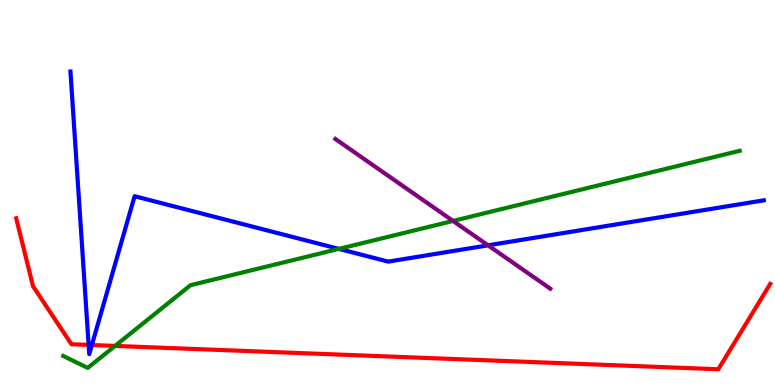[{'lines': ['blue', 'red'], 'intersections': [{'x': 1.14, 'y': 1.04}, {'x': 1.19, 'y': 1.04}]}, {'lines': ['green', 'red'], 'intersections': [{'x': 1.48, 'y': 1.02}]}, {'lines': ['purple', 'red'], 'intersections': []}, {'lines': ['blue', 'green'], 'intersections': [{'x': 4.37, 'y': 3.54}]}, {'lines': ['blue', 'purple'], 'intersections': [{'x': 6.3, 'y': 3.63}]}, {'lines': ['green', 'purple'], 'intersections': [{'x': 5.85, 'y': 4.26}]}]